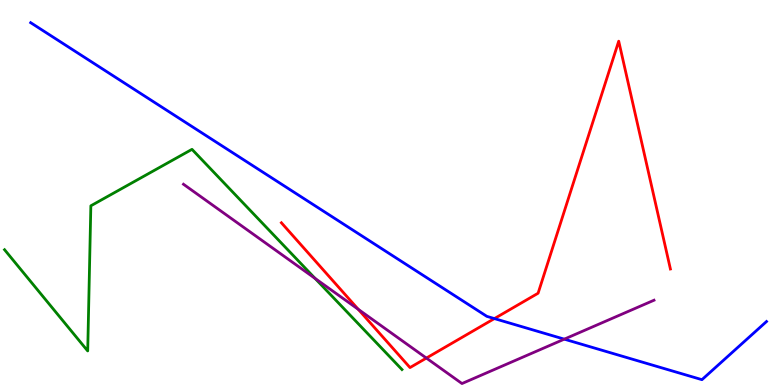[{'lines': ['blue', 'red'], 'intersections': [{'x': 6.38, 'y': 1.73}]}, {'lines': ['green', 'red'], 'intersections': []}, {'lines': ['purple', 'red'], 'intersections': [{'x': 4.62, 'y': 1.97}, {'x': 5.5, 'y': 0.7}]}, {'lines': ['blue', 'green'], 'intersections': []}, {'lines': ['blue', 'purple'], 'intersections': [{'x': 7.28, 'y': 1.19}]}, {'lines': ['green', 'purple'], 'intersections': [{'x': 4.07, 'y': 2.77}]}]